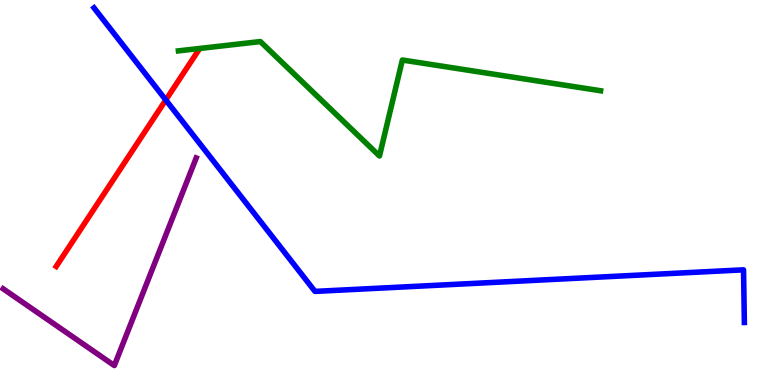[{'lines': ['blue', 'red'], 'intersections': [{'x': 2.14, 'y': 7.4}]}, {'lines': ['green', 'red'], 'intersections': []}, {'lines': ['purple', 'red'], 'intersections': []}, {'lines': ['blue', 'green'], 'intersections': []}, {'lines': ['blue', 'purple'], 'intersections': []}, {'lines': ['green', 'purple'], 'intersections': []}]